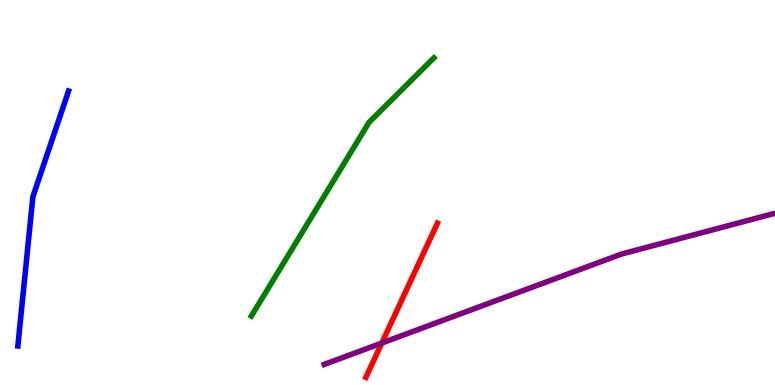[{'lines': ['blue', 'red'], 'intersections': []}, {'lines': ['green', 'red'], 'intersections': []}, {'lines': ['purple', 'red'], 'intersections': [{'x': 4.93, 'y': 1.09}]}, {'lines': ['blue', 'green'], 'intersections': []}, {'lines': ['blue', 'purple'], 'intersections': []}, {'lines': ['green', 'purple'], 'intersections': []}]